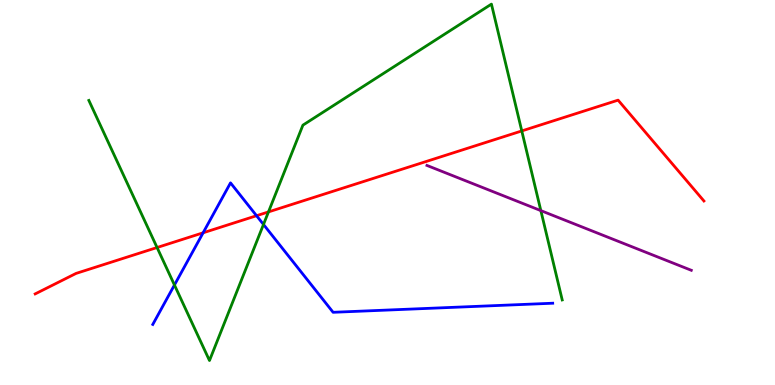[{'lines': ['blue', 'red'], 'intersections': [{'x': 2.62, 'y': 3.95}, {'x': 3.31, 'y': 4.4}]}, {'lines': ['green', 'red'], 'intersections': [{'x': 2.03, 'y': 3.57}, {'x': 3.46, 'y': 4.5}, {'x': 6.73, 'y': 6.6}]}, {'lines': ['purple', 'red'], 'intersections': []}, {'lines': ['blue', 'green'], 'intersections': [{'x': 2.25, 'y': 2.6}, {'x': 3.4, 'y': 4.17}]}, {'lines': ['blue', 'purple'], 'intersections': []}, {'lines': ['green', 'purple'], 'intersections': [{'x': 6.98, 'y': 4.53}]}]